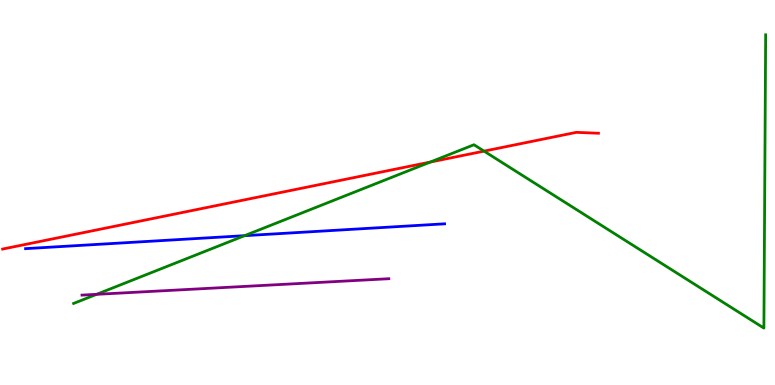[{'lines': ['blue', 'red'], 'intersections': []}, {'lines': ['green', 'red'], 'intersections': [{'x': 5.55, 'y': 5.79}, {'x': 6.25, 'y': 6.07}]}, {'lines': ['purple', 'red'], 'intersections': []}, {'lines': ['blue', 'green'], 'intersections': [{'x': 3.16, 'y': 3.88}]}, {'lines': ['blue', 'purple'], 'intersections': []}, {'lines': ['green', 'purple'], 'intersections': [{'x': 1.25, 'y': 2.36}]}]